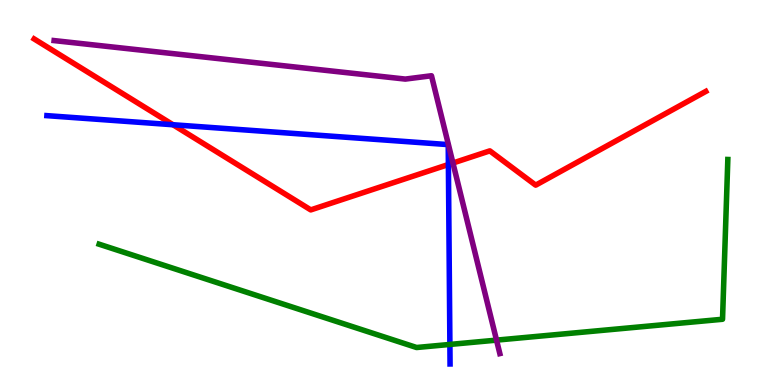[{'lines': ['blue', 'red'], 'intersections': [{'x': 2.23, 'y': 6.76}, {'x': 5.79, 'y': 5.73}]}, {'lines': ['green', 'red'], 'intersections': []}, {'lines': ['purple', 'red'], 'intersections': [{'x': 5.84, 'y': 5.77}]}, {'lines': ['blue', 'green'], 'intersections': [{'x': 5.81, 'y': 1.05}]}, {'lines': ['blue', 'purple'], 'intersections': []}, {'lines': ['green', 'purple'], 'intersections': [{'x': 6.41, 'y': 1.17}]}]